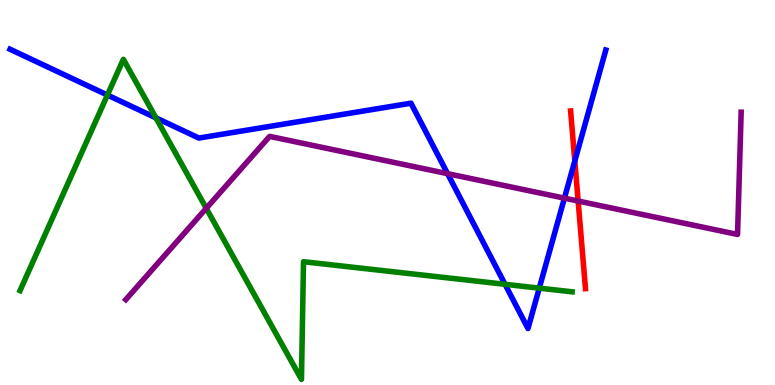[{'lines': ['blue', 'red'], 'intersections': [{'x': 7.42, 'y': 5.82}]}, {'lines': ['green', 'red'], 'intersections': []}, {'lines': ['purple', 'red'], 'intersections': [{'x': 7.46, 'y': 4.78}]}, {'lines': ['blue', 'green'], 'intersections': [{'x': 1.39, 'y': 7.53}, {'x': 2.01, 'y': 6.94}, {'x': 6.52, 'y': 2.62}, {'x': 6.96, 'y': 2.52}]}, {'lines': ['blue', 'purple'], 'intersections': [{'x': 5.78, 'y': 5.49}, {'x': 7.28, 'y': 4.85}]}, {'lines': ['green', 'purple'], 'intersections': [{'x': 2.66, 'y': 4.59}]}]